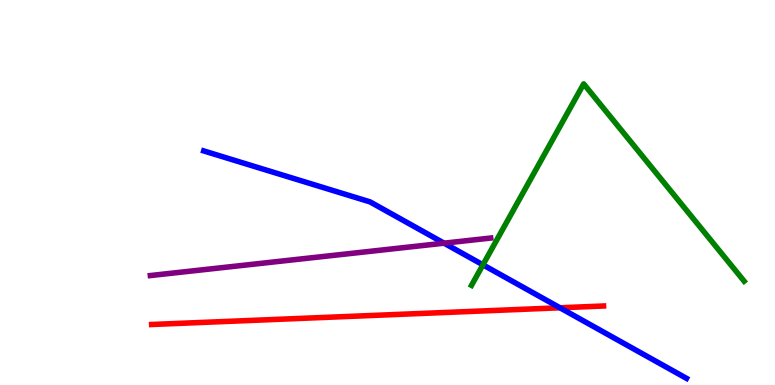[{'lines': ['blue', 'red'], 'intersections': [{'x': 7.23, 'y': 2.01}]}, {'lines': ['green', 'red'], 'intersections': []}, {'lines': ['purple', 'red'], 'intersections': []}, {'lines': ['blue', 'green'], 'intersections': [{'x': 6.23, 'y': 3.12}]}, {'lines': ['blue', 'purple'], 'intersections': [{'x': 5.73, 'y': 3.68}]}, {'lines': ['green', 'purple'], 'intersections': []}]